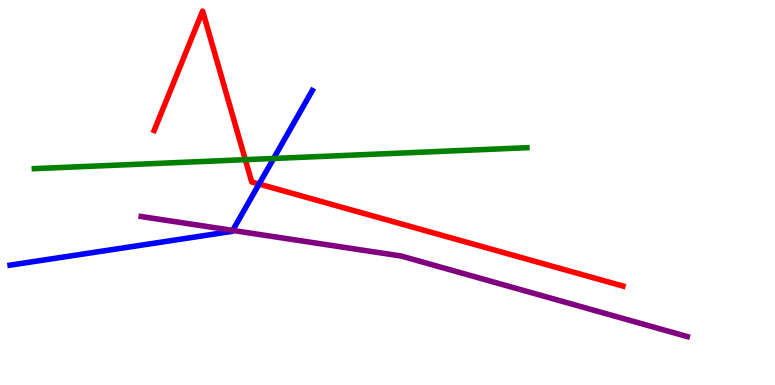[{'lines': ['blue', 'red'], 'intersections': [{'x': 3.34, 'y': 5.22}]}, {'lines': ['green', 'red'], 'intersections': [{'x': 3.17, 'y': 5.85}]}, {'lines': ['purple', 'red'], 'intersections': []}, {'lines': ['blue', 'green'], 'intersections': [{'x': 3.53, 'y': 5.88}]}, {'lines': ['blue', 'purple'], 'intersections': [{'x': 3.0, 'y': 4.01}]}, {'lines': ['green', 'purple'], 'intersections': []}]